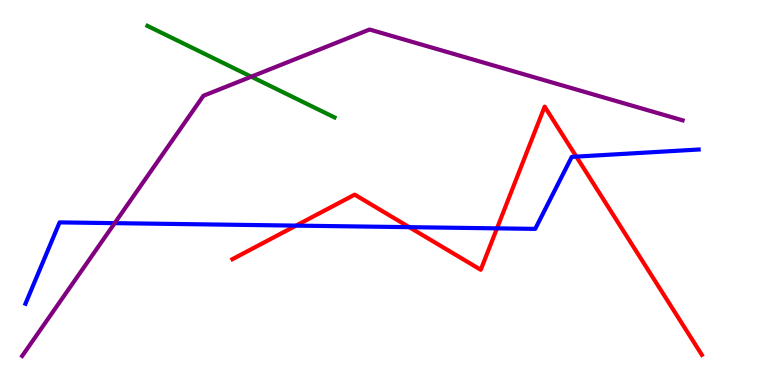[{'lines': ['blue', 'red'], 'intersections': [{'x': 3.82, 'y': 4.14}, {'x': 5.28, 'y': 4.1}, {'x': 6.41, 'y': 4.07}, {'x': 7.44, 'y': 5.93}]}, {'lines': ['green', 'red'], 'intersections': []}, {'lines': ['purple', 'red'], 'intersections': []}, {'lines': ['blue', 'green'], 'intersections': []}, {'lines': ['blue', 'purple'], 'intersections': [{'x': 1.48, 'y': 4.2}]}, {'lines': ['green', 'purple'], 'intersections': [{'x': 3.24, 'y': 8.01}]}]